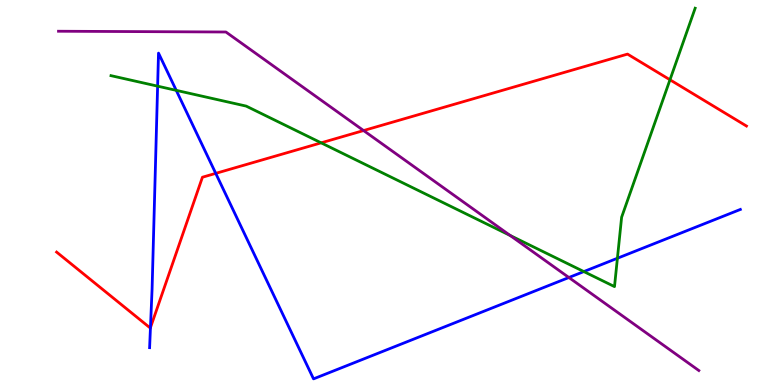[{'lines': ['blue', 'red'], 'intersections': [{'x': 1.94, 'y': 1.49}, {'x': 2.78, 'y': 5.5}]}, {'lines': ['green', 'red'], 'intersections': [{'x': 4.14, 'y': 6.29}, {'x': 8.64, 'y': 7.93}]}, {'lines': ['purple', 'red'], 'intersections': [{'x': 4.69, 'y': 6.61}]}, {'lines': ['blue', 'green'], 'intersections': [{'x': 2.03, 'y': 7.76}, {'x': 2.27, 'y': 7.65}, {'x': 7.53, 'y': 2.95}, {'x': 7.97, 'y': 3.29}]}, {'lines': ['blue', 'purple'], 'intersections': [{'x': 7.34, 'y': 2.79}]}, {'lines': ['green', 'purple'], 'intersections': [{'x': 6.58, 'y': 3.88}]}]